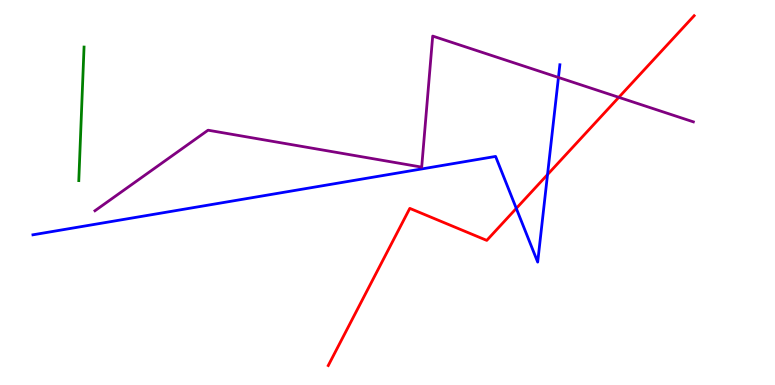[{'lines': ['blue', 'red'], 'intersections': [{'x': 6.66, 'y': 4.59}, {'x': 7.06, 'y': 5.47}]}, {'lines': ['green', 'red'], 'intersections': []}, {'lines': ['purple', 'red'], 'intersections': [{'x': 7.98, 'y': 7.47}]}, {'lines': ['blue', 'green'], 'intersections': []}, {'lines': ['blue', 'purple'], 'intersections': [{'x': 7.21, 'y': 7.99}]}, {'lines': ['green', 'purple'], 'intersections': []}]